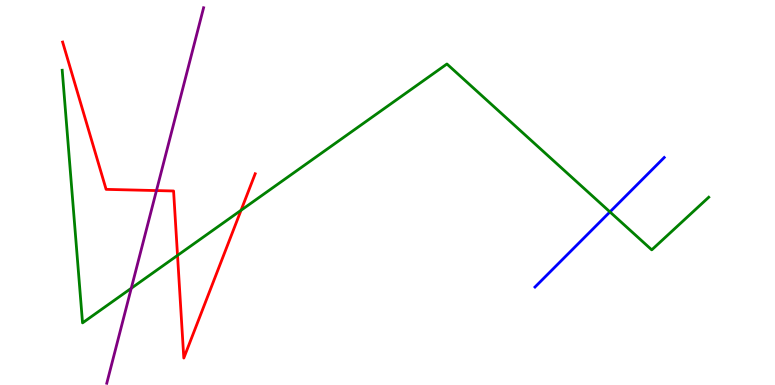[{'lines': ['blue', 'red'], 'intersections': []}, {'lines': ['green', 'red'], 'intersections': [{'x': 2.29, 'y': 3.37}, {'x': 3.11, 'y': 4.54}]}, {'lines': ['purple', 'red'], 'intersections': [{'x': 2.02, 'y': 5.05}]}, {'lines': ['blue', 'green'], 'intersections': [{'x': 7.87, 'y': 4.5}]}, {'lines': ['blue', 'purple'], 'intersections': []}, {'lines': ['green', 'purple'], 'intersections': [{'x': 1.69, 'y': 2.51}]}]